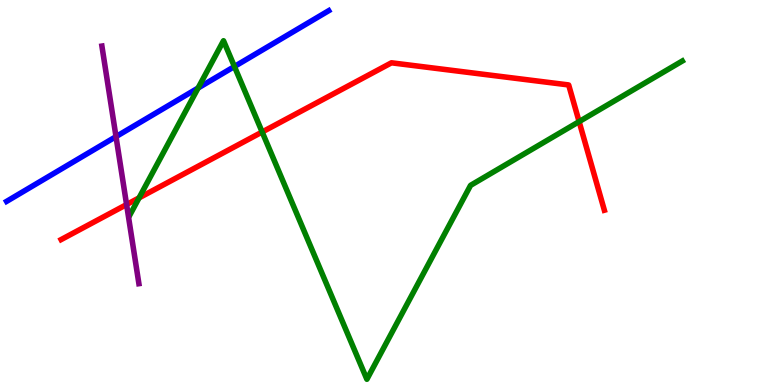[{'lines': ['blue', 'red'], 'intersections': []}, {'lines': ['green', 'red'], 'intersections': [{'x': 1.79, 'y': 4.86}, {'x': 3.38, 'y': 6.57}, {'x': 7.47, 'y': 6.84}]}, {'lines': ['purple', 'red'], 'intersections': [{'x': 1.63, 'y': 4.69}]}, {'lines': ['blue', 'green'], 'intersections': [{'x': 2.56, 'y': 7.71}, {'x': 3.02, 'y': 8.27}]}, {'lines': ['blue', 'purple'], 'intersections': [{'x': 1.5, 'y': 6.45}]}, {'lines': ['green', 'purple'], 'intersections': []}]